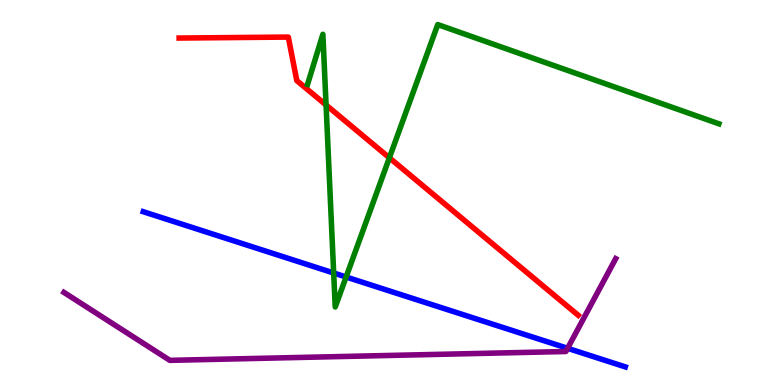[{'lines': ['blue', 'red'], 'intersections': []}, {'lines': ['green', 'red'], 'intersections': [{'x': 4.21, 'y': 7.27}, {'x': 5.02, 'y': 5.9}]}, {'lines': ['purple', 'red'], 'intersections': []}, {'lines': ['blue', 'green'], 'intersections': [{'x': 4.31, 'y': 2.91}, {'x': 4.47, 'y': 2.81}]}, {'lines': ['blue', 'purple'], 'intersections': [{'x': 7.32, 'y': 0.953}]}, {'lines': ['green', 'purple'], 'intersections': []}]